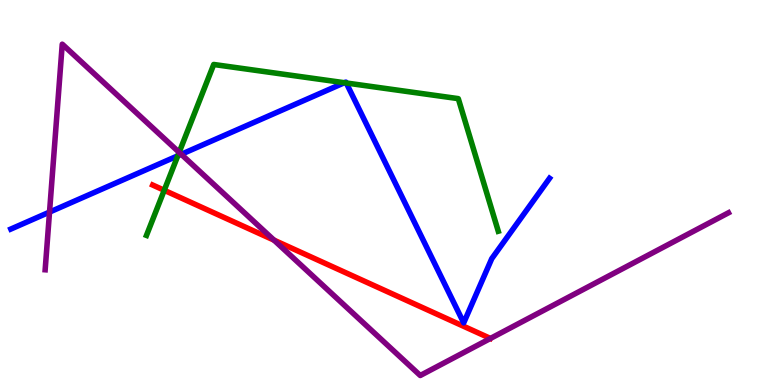[{'lines': ['blue', 'red'], 'intersections': []}, {'lines': ['green', 'red'], 'intersections': [{'x': 2.12, 'y': 5.06}]}, {'lines': ['purple', 'red'], 'intersections': [{'x': 3.54, 'y': 3.76}]}, {'lines': ['blue', 'green'], 'intersections': [{'x': 2.29, 'y': 5.95}, {'x': 4.44, 'y': 7.85}, {'x': 4.47, 'y': 7.84}]}, {'lines': ['blue', 'purple'], 'intersections': [{'x': 0.639, 'y': 4.49}, {'x': 2.34, 'y': 5.99}]}, {'lines': ['green', 'purple'], 'intersections': [{'x': 2.31, 'y': 6.04}]}]